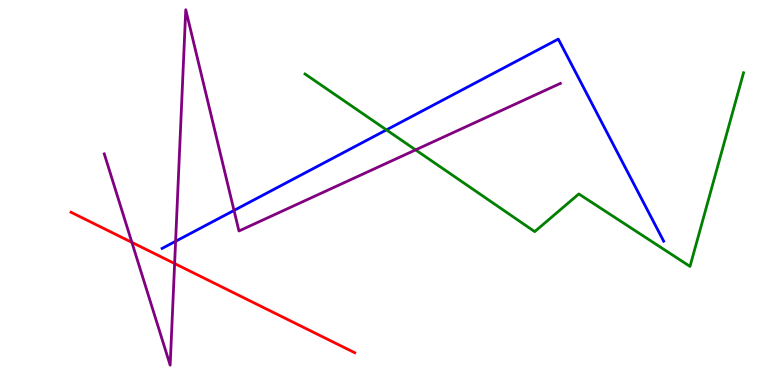[{'lines': ['blue', 'red'], 'intersections': []}, {'lines': ['green', 'red'], 'intersections': []}, {'lines': ['purple', 'red'], 'intersections': [{'x': 1.7, 'y': 3.7}, {'x': 2.25, 'y': 3.15}]}, {'lines': ['blue', 'green'], 'intersections': [{'x': 4.99, 'y': 6.63}]}, {'lines': ['blue', 'purple'], 'intersections': [{'x': 2.27, 'y': 3.73}, {'x': 3.02, 'y': 4.53}]}, {'lines': ['green', 'purple'], 'intersections': [{'x': 5.36, 'y': 6.11}]}]